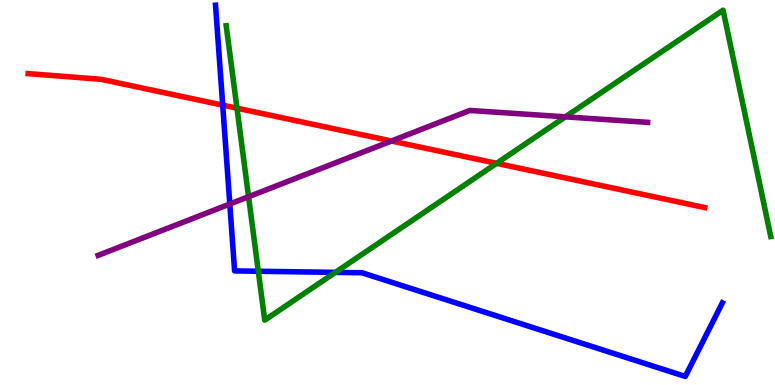[{'lines': ['blue', 'red'], 'intersections': [{'x': 2.87, 'y': 7.27}]}, {'lines': ['green', 'red'], 'intersections': [{'x': 3.06, 'y': 7.19}, {'x': 6.41, 'y': 5.76}]}, {'lines': ['purple', 'red'], 'intersections': [{'x': 5.05, 'y': 6.34}]}, {'lines': ['blue', 'green'], 'intersections': [{'x': 3.33, 'y': 2.95}, {'x': 4.33, 'y': 2.93}]}, {'lines': ['blue', 'purple'], 'intersections': [{'x': 2.97, 'y': 4.7}]}, {'lines': ['green', 'purple'], 'intersections': [{'x': 3.21, 'y': 4.89}, {'x': 7.3, 'y': 6.97}]}]